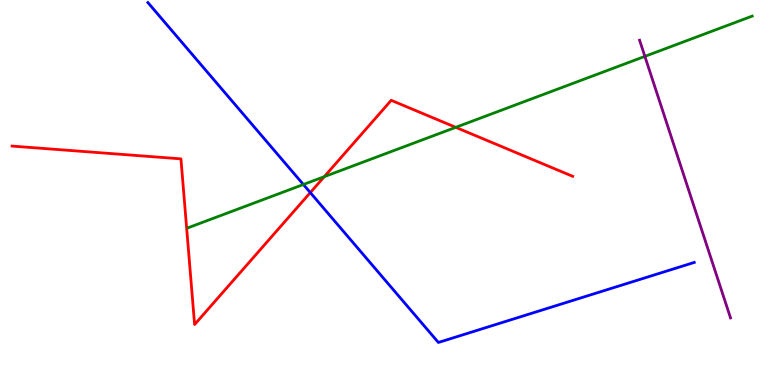[{'lines': ['blue', 'red'], 'intersections': [{'x': 4.0, 'y': 5.0}]}, {'lines': ['green', 'red'], 'intersections': [{'x': 4.18, 'y': 5.41}, {'x': 5.88, 'y': 6.69}]}, {'lines': ['purple', 'red'], 'intersections': []}, {'lines': ['blue', 'green'], 'intersections': [{'x': 3.91, 'y': 5.21}]}, {'lines': ['blue', 'purple'], 'intersections': []}, {'lines': ['green', 'purple'], 'intersections': [{'x': 8.32, 'y': 8.54}]}]